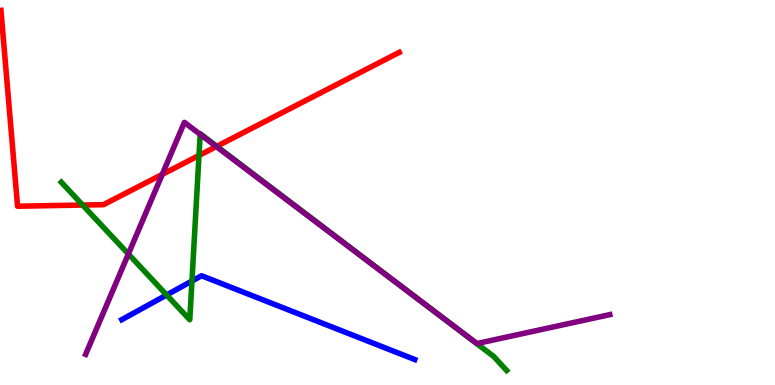[{'lines': ['blue', 'red'], 'intersections': []}, {'lines': ['green', 'red'], 'intersections': [{'x': 1.07, 'y': 4.67}, {'x': 2.57, 'y': 5.96}, {'x': 2.8, 'y': 6.2}]}, {'lines': ['purple', 'red'], 'intersections': [{'x': 2.09, 'y': 5.47}, {'x': 2.79, 'y': 6.19}]}, {'lines': ['blue', 'green'], 'intersections': [{'x': 2.15, 'y': 2.34}, {'x': 2.48, 'y': 2.7}]}, {'lines': ['blue', 'purple'], 'intersections': []}, {'lines': ['green', 'purple'], 'intersections': [{'x': 1.66, 'y': 3.4}, {'x': 2.58, 'y': 6.51}, {'x': 5.61, 'y': 1.91}]}]